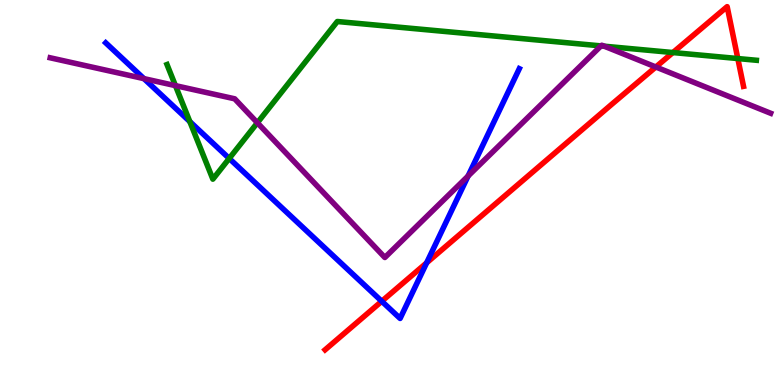[{'lines': ['blue', 'red'], 'intersections': [{'x': 4.93, 'y': 2.17}, {'x': 5.51, 'y': 3.17}]}, {'lines': ['green', 'red'], 'intersections': [{'x': 8.68, 'y': 8.64}, {'x': 9.52, 'y': 8.48}]}, {'lines': ['purple', 'red'], 'intersections': [{'x': 8.46, 'y': 8.26}]}, {'lines': ['blue', 'green'], 'intersections': [{'x': 2.45, 'y': 6.84}, {'x': 2.96, 'y': 5.88}]}, {'lines': ['blue', 'purple'], 'intersections': [{'x': 1.86, 'y': 7.96}, {'x': 6.04, 'y': 5.43}]}, {'lines': ['green', 'purple'], 'intersections': [{'x': 2.26, 'y': 7.78}, {'x': 3.32, 'y': 6.81}, {'x': 7.76, 'y': 8.81}, {'x': 7.8, 'y': 8.8}]}]